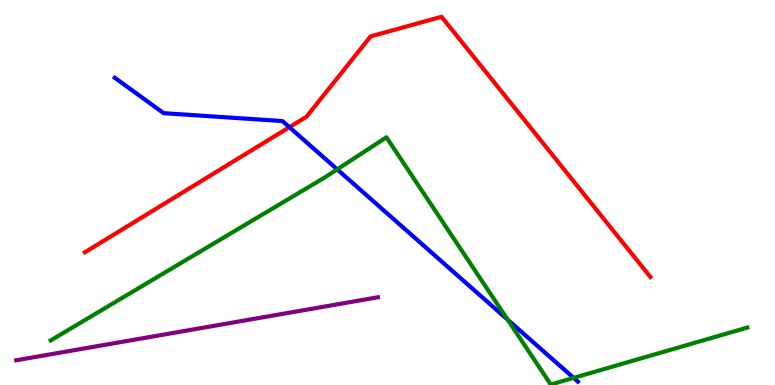[{'lines': ['blue', 'red'], 'intersections': [{'x': 3.73, 'y': 6.7}]}, {'lines': ['green', 'red'], 'intersections': []}, {'lines': ['purple', 'red'], 'intersections': []}, {'lines': ['blue', 'green'], 'intersections': [{'x': 4.35, 'y': 5.6}, {'x': 6.55, 'y': 1.7}, {'x': 7.4, 'y': 0.185}]}, {'lines': ['blue', 'purple'], 'intersections': []}, {'lines': ['green', 'purple'], 'intersections': []}]